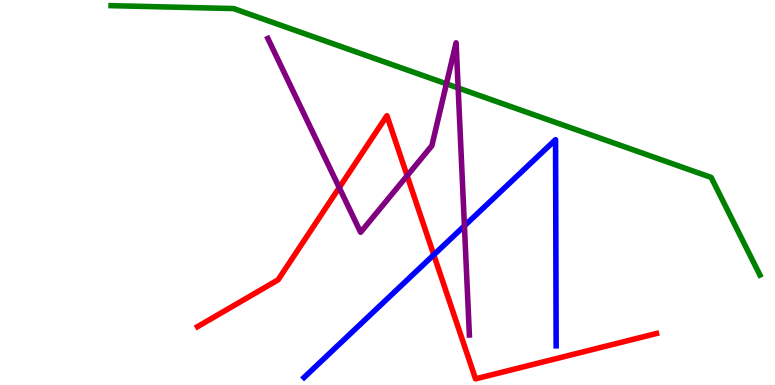[{'lines': ['blue', 'red'], 'intersections': [{'x': 5.6, 'y': 3.38}]}, {'lines': ['green', 'red'], 'intersections': []}, {'lines': ['purple', 'red'], 'intersections': [{'x': 4.38, 'y': 5.13}, {'x': 5.25, 'y': 5.44}]}, {'lines': ['blue', 'green'], 'intersections': []}, {'lines': ['blue', 'purple'], 'intersections': [{'x': 5.99, 'y': 4.13}]}, {'lines': ['green', 'purple'], 'intersections': [{'x': 5.76, 'y': 7.82}, {'x': 5.91, 'y': 7.72}]}]